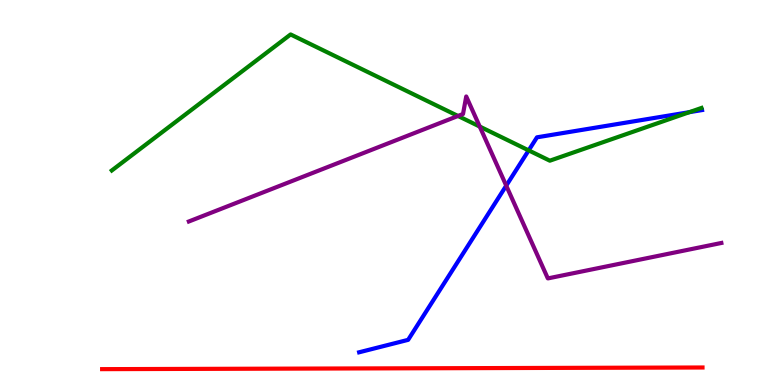[{'lines': ['blue', 'red'], 'intersections': []}, {'lines': ['green', 'red'], 'intersections': []}, {'lines': ['purple', 'red'], 'intersections': []}, {'lines': ['blue', 'green'], 'intersections': [{'x': 6.82, 'y': 6.09}, {'x': 8.9, 'y': 7.09}]}, {'lines': ['blue', 'purple'], 'intersections': [{'x': 6.53, 'y': 5.18}]}, {'lines': ['green', 'purple'], 'intersections': [{'x': 5.91, 'y': 6.99}, {'x': 6.19, 'y': 6.71}]}]